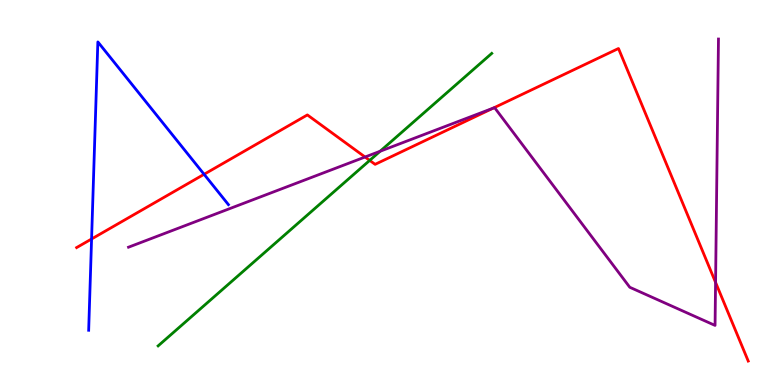[{'lines': ['blue', 'red'], 'intersections': [{'x': 1.18, 'y': 3.79}, {'x': 2.63, 'y': 5.47}]}, {'lines': ['green', 'red'], 'intersections': [{'x': 4.77, 'y': 5.83}]}, {'lines': ['purple', 'red'], 'intersections': [{'x': 4.71, 'y': 5.92}, {'x': 6.36, 'y': 7.19}, {'x': 9.23, 'y': 2.67}]}, {'lines': ['blue', 'green'], 'intersections': []}, {'lines': ['blue', 'purple'], 'intersections': []}, {'lines': ['green', 'purple'], 'intersections': [{'x': 4.9, 'y': 6.07}]}]